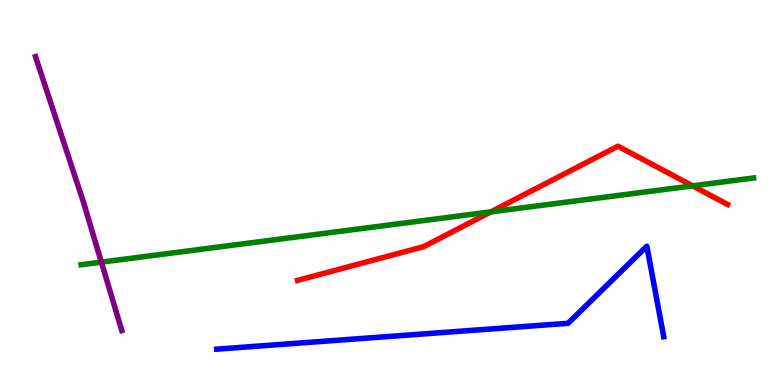[{'lines': ['blue', 'red'], 'intersections': []}, {'lines': ['green', 'red'], 'intersections': [{'x': 6.33, 'y': 4.5}, {'x': 8.94, 'y': 5.17}]}, {'lines': ['purple', 'red'], 'intersections': []}, {'lines': ['blue', 'green'], 'intersections': []}, {'lines': ['blue', 'purple'], 'intersections': []}, {'lines': ['green', 'purple'], 'intersections': [{'x': 1.31, 'y': 3.19}]}]